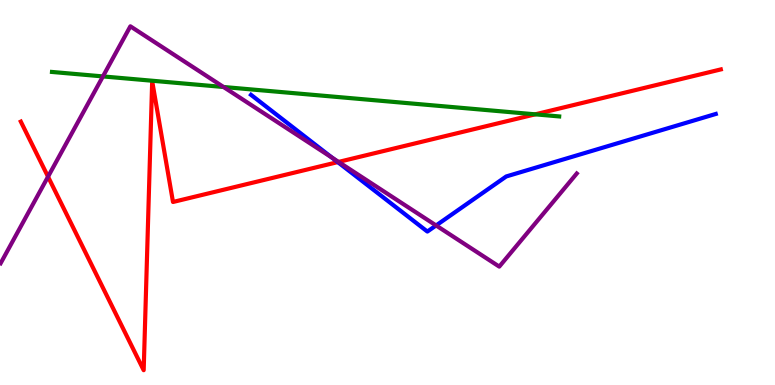[{'lines': ['blue', 'red'], 'intersections': [{'x': 4.36, 'y': 5.79}]}, {'lines': ['green', 'red'], 'intersections': [{'x': 6.91, 'y': 7.03}]}, {'lines': ['purple', 'red'], 'intersections': [{'x': 0.62, 'y': 5.41}, {'x': 4.37, 'y': 5.79}]}, {'lines': ['blue', 'green'], 'intersections': []}, {'lines': ['blue', 'purple'], 'intersections': [{'x': 4.29, 'y': 5.9}, {'x': 5.63, 'y': 4.14}]}, {'lines': ['green', 'purple'], 'intersections': [{'x': 1.33, 'y': 8.02}, {'x': 2.88, 'y': 7.74}]}]